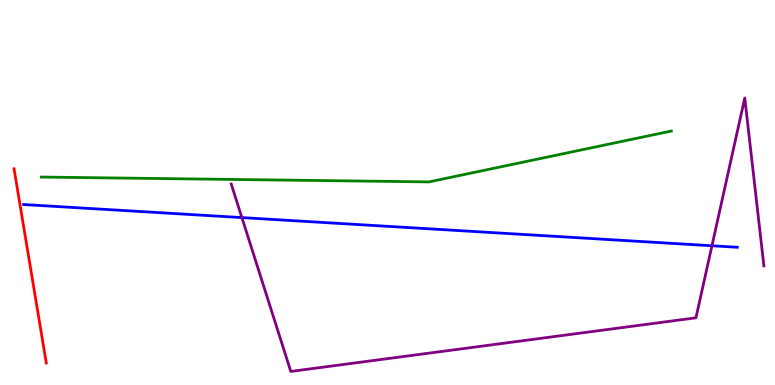[{'lines': ['blue', 'red'], 'intersections': []}, {'lines': ['green', 'red'], 'intersections': []}, {'lines': ['purple', 'red'], 'intersections': []}, {'lines': ['blue', 'green'], 'intersections': []}, {'lines': ['blue', 'purple'], 'intersections': [{'x': 3.12, 'y': 4.35}, {'x': 9.19, 'y': 3.62}]}, {'lines': ['green', 'purple'], 'intersections': []}]